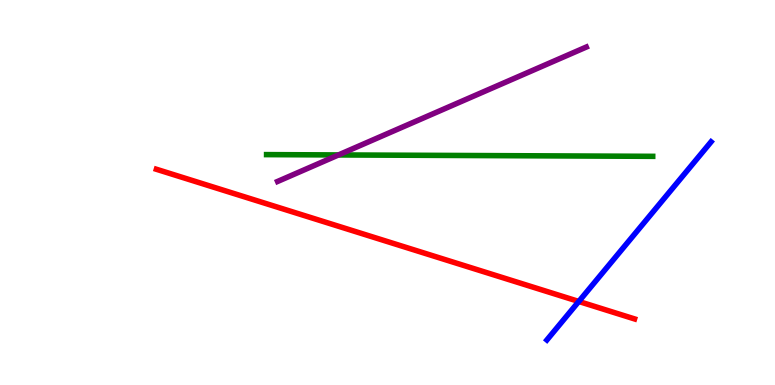[{'lines': ['blue', 'red'], 'intersections': [{'x': 7.47, 'y': 2.17}]}, {'lines': ['green', 'red'], 'intersections': []}, {'lines': ['purple', 'red'], 'intersections': []}, {'lines': ['blue', 'green'], 'intersections': []}, {'lines': ['blue', 'purple'], 'intersections': []}, {'lines': ['green', 'purple'], 'intersections': [{'x': 4.37, 'y': 5.98}]}]